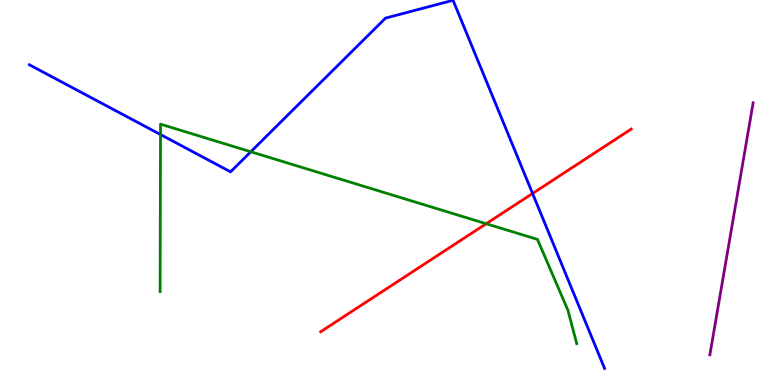[{'lines': ['blue', 'red'], 'intersections': [{'x': 6.87, 'y': 4.97}]}, {'lines': ['green', 'red'], 'intersections': [{'x': 6.27, 'y': 4.19}]}, {'lines': ['purple', 'red'], 'intersections': []}, {'lines': ['blue', 'green'], 'intersections': [{'x': 2.07, 'y': 6.5}, {'x': 3.24, 'y': 6.06}]}, {'lines': ['blue', 'purple'], 'intersections': []}, {'lines': ['green', 'purple'], 'intersections': []}]